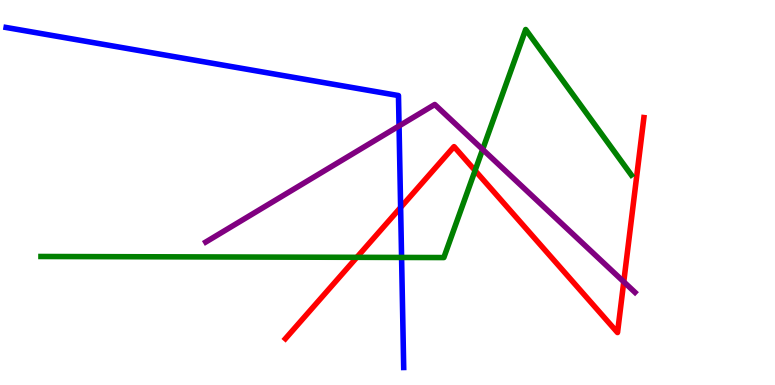[{'lines': ['blue', 'red'], 'intersections': [{'x': 5.17, 'y': 4.61}]}, {'lines': ['green', 'red'], 'intersections': [{'x': 4.6, 'y': 3.32}, {'x': 6.13, 'y': 5.57}]}, {'lines': ['purple', 'red'], 'intersections': [{'x': 8.05, 'y': 2.68}]}, {'lines': ['blue', 'green'], 'intersections': [{'x': 5.18, 'y': 3.31}]}, {'lines': ['blue', 'purple'], 'intersections': [{'x': 5.15, 'y': 6.73}]}, {'lines': ['green', 'purple'], 'intersections': [{'x': 6.23, 'y': 6.12}]}]